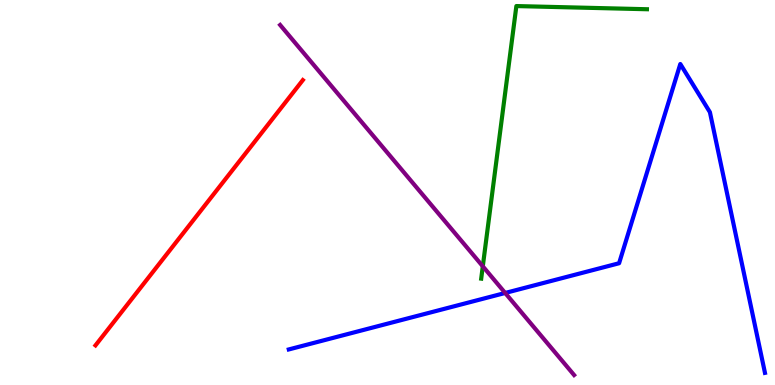[{'lines': ['blue', 'red'], 'intersections': []}, {'lines': ['green', 'red'], 'intersections': []}, {'lines': ['purple', 'red'], 'intersections': []}, {'lines': ['blue', 'green'], 'intersections': []}, {'lines': ['blue', 'purple'], 'intersections': [{'x': 6.52, 'y': 2.39}]}, {'lines': ['green', 'purple'], 'intersections': [{'x': 6.23, 'y': 3.08}]}]